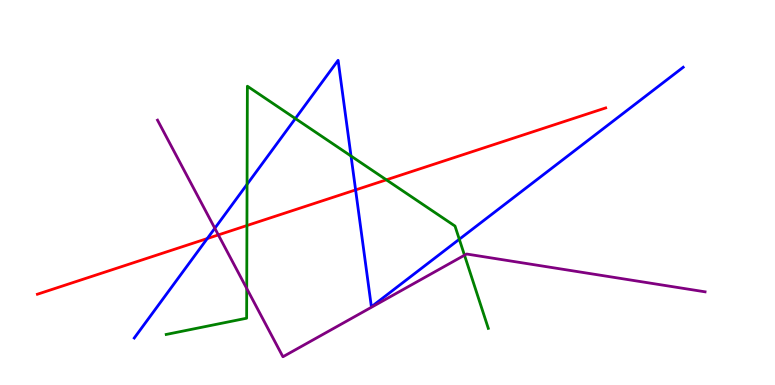[{'lines': ['blue', 'red'], 'intersections': [{'x': 2.67, 'y': 3.8}, {'x': 4.59, 'y': 5.07}]}, {'lines': ['green', 'red'], 'intersections': [{'x': 3.19, 'y': 4.14}, {'x': 4.99, 'y': 5.33}]}, {'lines': ['purple', 'red'], 'intersections': [{'x': 2.82, 'y': 3.9}]}, {'lines': ['blue', 'green'], 'intersections': [{'x': 3.19, 'y': 5.21}, {'x': 3.81, 'y': 6.92}, {'x': 4.53, 'y': 5.95}, {'x': 5.93, 'y': 3.79}]}, {'lines': ['blue', 'purple'], 'intersections': [{'x': 2.77, 'y': 4.07}]}, {'lines': ['green', 'purple'], 'intersections': [{'x': 3.18, 'y': 2.51}, {'x': 5.99, 'y': 3.37}]}]